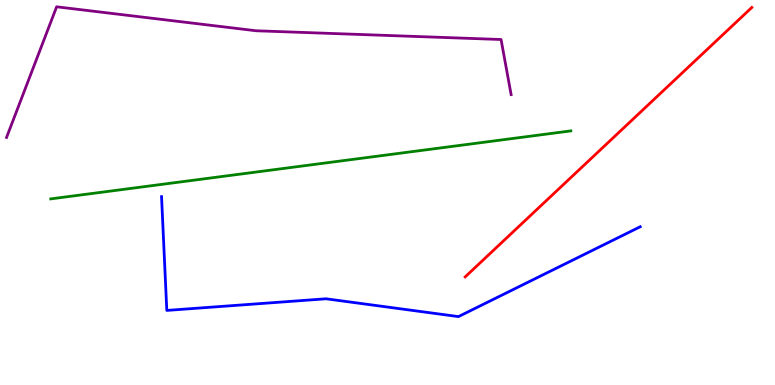[{'lines': ['blue', 'red'], 'intersections': []}, {'lines': ['green', 'red'], 'intersections': []}, {'lines': ['purple', 'red'], 'intersections': []}, {'lines': ['blue', 'green'], 'intersections': []}, {'lines': ['blue', 'purple'], 'intersections': []}, {'lines': ['green', 'purple'], 'intersections': []}]